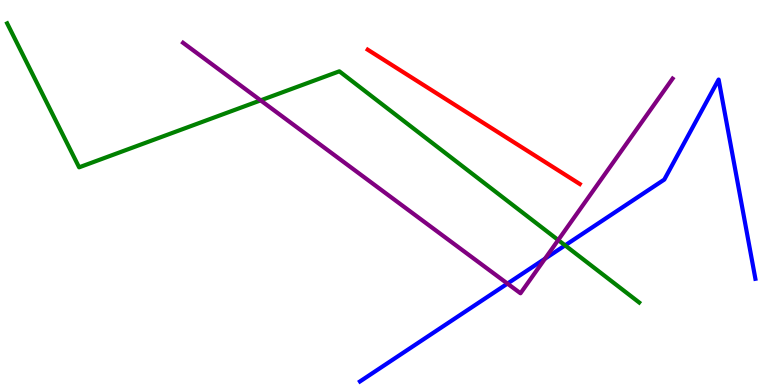[{'lines': ['blue', 'red'], 'intersections': []}, {'lines': ['green', 'red'], 'intersections': []}, {'lines': ['purple', 'red'], 'intersections': []}, {'lines': ['blue', 'green'], 'intersections': [{'x': 7.29, 'y': 3.63}]}, {'lines': ['blue', 'purple'], 'intersections': [{'x': 6.55, 'y': 2.63}, {'x': 7.03, 'y': 3.28}]}, {'lines': ['green', 'purple'], 'intersections': [{'x': 3.36, 'y': 7.39}, {'x': 7.2, 'y': 3.76}]}]